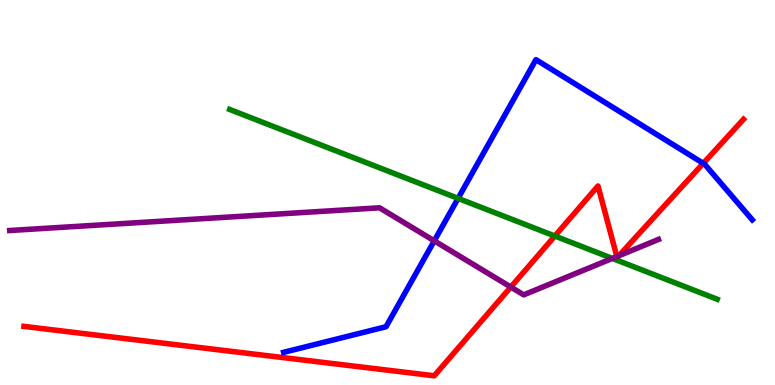[{'lines': ['blue', 'red'], 'intersections': [{'x': 9.07, 'y': 5.76}]}, {'lines': ['green', 'red'], 'intersections': [{'x': 7.16, 'y': 3.87}]}, {'lines': ['purple', 'red'], 'intersections': [{'x': 6.59, 'y': 2.54}, {'x': 7.96, 'y': 3.34}, {'x': 7.99, 'y': 3.36}]}, {'lines': ['blue', 'green'], 'intersections': [{'x': 5.91, 'y': 4.85}]}, {'lines': ['blue', 'purple'], 'intersections': [{'x': 5.6, 'y': 3.74}]}, {'lines': ['green', 'purple'], 'intersections': [{'x': 7.9, 'y': 3.29}]}]